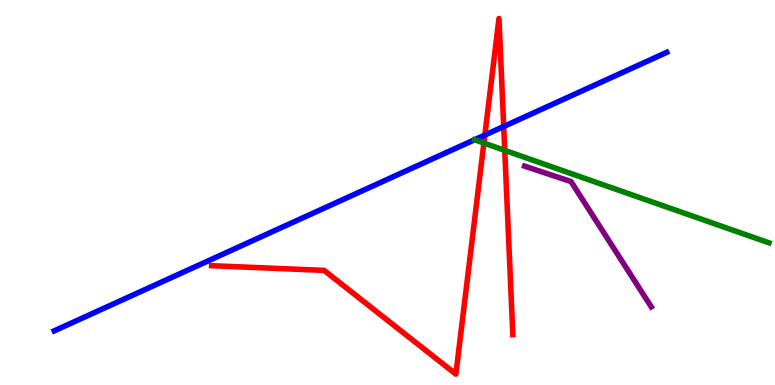[{'lines': ['blue', 'red'], 'intersections': [{'x': 6.26, 'y': 6.49}, {'x': 6.5, 'y': 6.71}]}, {'lines': ['green', 'red'], 'intersections': [{'x': 6.24, 'y': 6.28}, {'x': 6.51, 'y': 6.09}]}, {'lines': ['purple', 'red'], 'intersections': []}, {'lines': ['blue', 'green'], 'intersections': []}, {'lines': ['blue', 'purple'], 'intersections': []}, {'lines': ['green', 'purple'], 'intersections': []}]